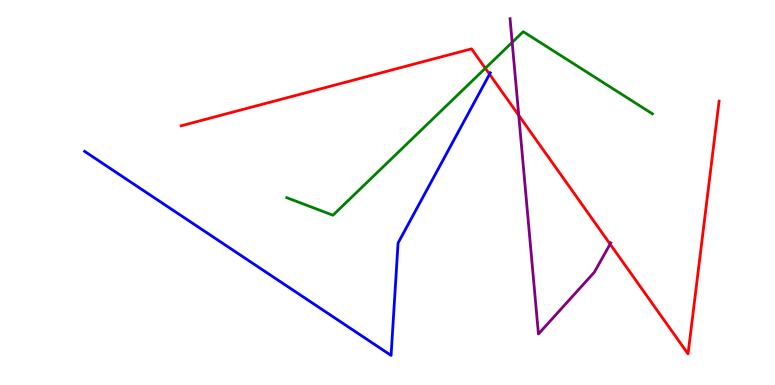[{'lines': ['blue', 'red'], 'intersections': [{'x': 6.32, 'y': 8.07}]}, {'lines': ['green', 'red'], 'intersections': [{'x': 6.26, 'y': 8.23}]}, {'lines': ['purple', 'red'], 'intersections': [{'x': 6.69, 'y': 7.0}, {'x': 7.87, 'y': 3.66}]}, {'lines': ['blue', 'green'], 'intersections': []}, {'lines': ['blue', 'purple'], 'intersections': []}, {'lines': ['green', 'purple'], 'intersections': [{'x': 6.61, 'y': 8.9}]}]